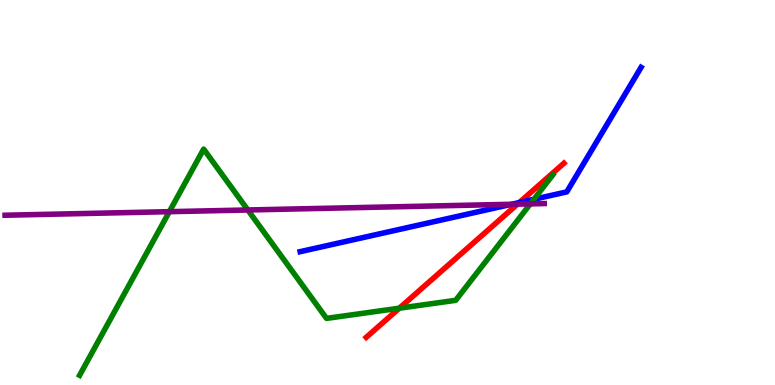[{'lines': ['blue', 'red'], 'intersections': [{'x': 6.7, 'y': 4.74}]}, {'lines': ['green', 'red'], 'intersections': [{'x': 5.15, 'y': 1.99}]}, {'lines': ['purple', 'red'], 'intersections': [{'x': 6.68, 'y': 4.7}]}, {'lines': ['blue', 'green'], 'intersections': [{'x': 6.89, 'y': 4.82}]}, {'lines': ['blue', 'purple'], 'intersections': [{'x': 6.6, 'y': 4.69}]}, {'lines': ['green', 'purple'], 'intersections': [{'x': 2.19, 'y': 4.5}, {'x': 3.2, 'y': 4.55}, {'x': 6.84, 'y': 4.7}]}]